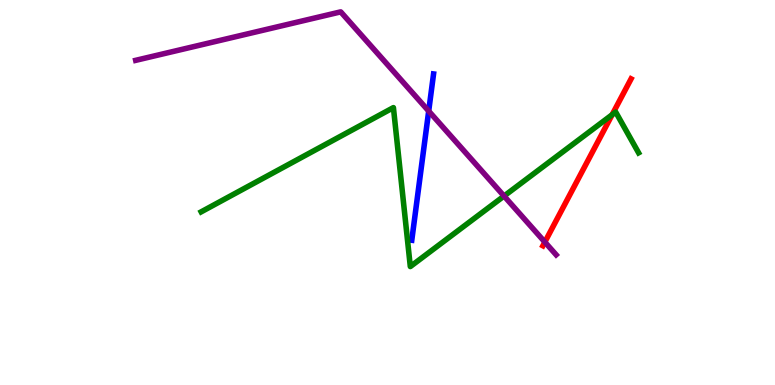[{'lines': ['blue', 'red'], 'intersections': []}, {'lines': ['green', 'red'], 'intersections': [{'x': 7.9, 'y': 7.02}]}, {'lines': ['purple', 'red'], 'intersections': [{'x': 7.03, 'y': 3.71}]}, {'lines': ['blue', 'green'], 'intersections': []}, {'lines': ['blue', 'purple'], 'intersections': [{'x': 5.53, 'y': 7.12}]}, {'lines': ['green', 'purple'], 'intersections': [{'x': 6.5, 'y': 4.91}]}]